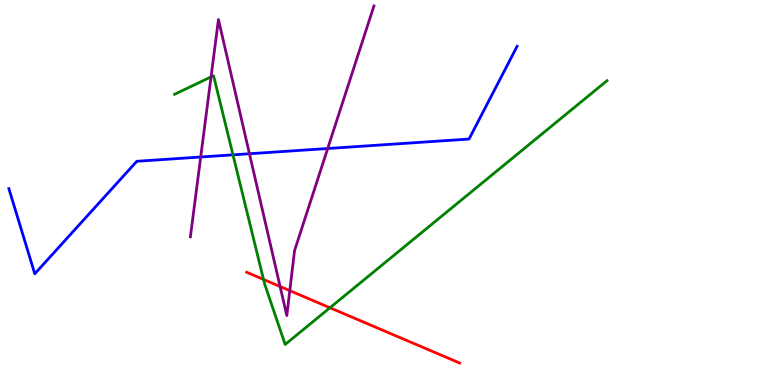[{'lines': ['blue', 'red'], 'intersections': []}, {'lines': ['green', 'red'], 'intersections': [{'x': 3.4, 'y': 2.74}, {'x': 4.26, 'y': 2.01}]}, {'lines': ['purple', 'red'], 'intersections': [{'x': 3.61, 'y': 2.56}, {'x': 3.74, 'y': 2.45}]}, {'lines': ['blue', 'green'], 'intersections': [{'x': 3.01, 'y': 5.98}]}, {'lines': ['blue', 'purple'], 'intersections': [{'x': 2.59, 'y': 5.92}, {'x': 3.22, 'y': 6.01}, {'x': 4.23, 'y': 6.14}]}, {'lines': ['green', 'purple'], 'intersections': [{'x': 2.72, 'y': 8.0}]}]